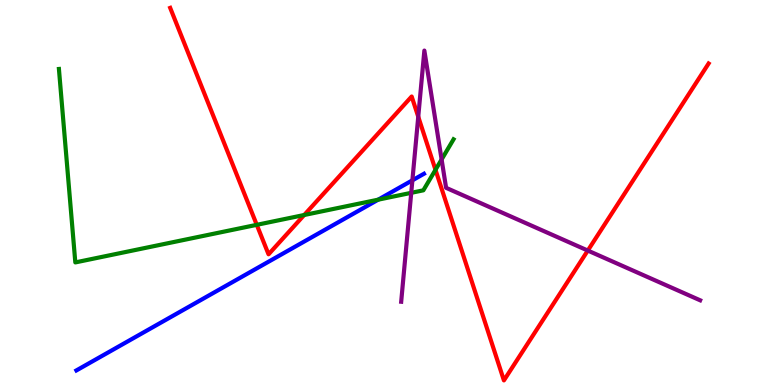[{'lines': ['blue', 'red'], 'intersections': []}, {'lines': ['green', 'red'], 'intersections': [{'x': 3.31, 'y': 4.16}, {'x': 3.93, 'y': 4.42}, {'x': 5.62, 'y': 5.59}]}, {'lines': ['purple', 'red'], 'intersections': [{'x': 5.4, 'y': 6.97}, {'x': 7.58, 'y': 3.49}]}, {'lines': ['blue', 'green'], 'intersections': [{'x': 4.88, 'y': 4.81}]}, {'lines': ['blue', 'purple'], 'intersections': [{'x': 5.32, 'y': 5.32}]}, {'lines': ['green', 'purple'], 'intersections': [{'x': 5.31, 'y': 4.99}, {'x': 5.7, 'y': 5.86}]}]